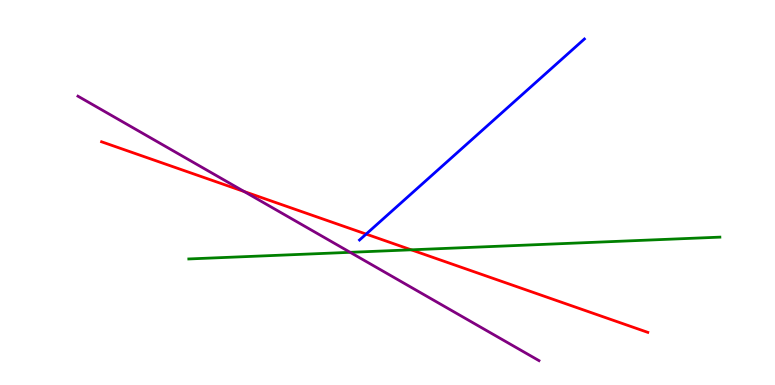[{'lines': ['blue', 'red'], 'intersections': [{'x': 4.72, 'y': 3.92}]}, {'lines': ['green', 'red'], 'intersections': [{'x': 5.31, 'y': 3.51}]}, {'lines': ['purple', 'red'], 'intersections': [{'x': 3.15, 'y': 5.02}]}, {'lines': ['blue', 'green'], 'intersections': []}, {'lines': ['blue', 'purple'], 'intersections': []}, {'lines': ['green', 'purple'], 'intersections': [{'x': 4.52, 'y': 3.45}]}]